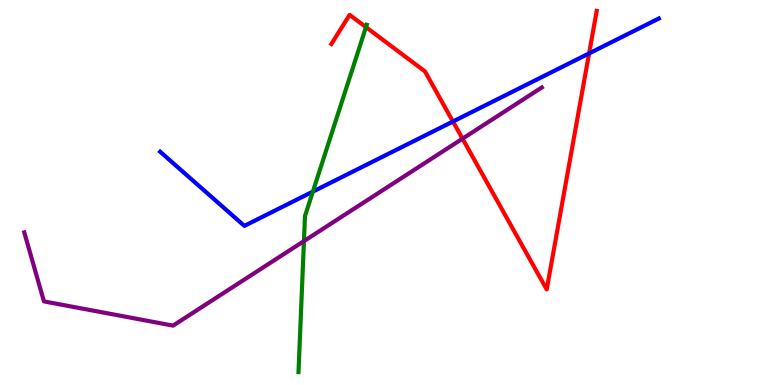[{'lines': ['blue', 'red'], 'intersections': [{'x': 5.84, 'y': 6.84}, {'x': 7.6, 'y': 8.61}]}, {'lines': ['green', 'red'], 'intersections': [{'x': 4.72, 'y': 9.3}]}, {'lines': ['purple', 'red'], 'intersections': [{'x': 5.97, 'y': 6.4}]}, {'lines': ['blue', 'green'], 'intersections': [{'x': 4.04, 'y': 5.02}]}, {'lines': ['blue', 'purple'], 'intersections': []}, {'lines': ['green', 'purple'], 'intersections': [{'x': 3.92, 'y': 3.74}]}]